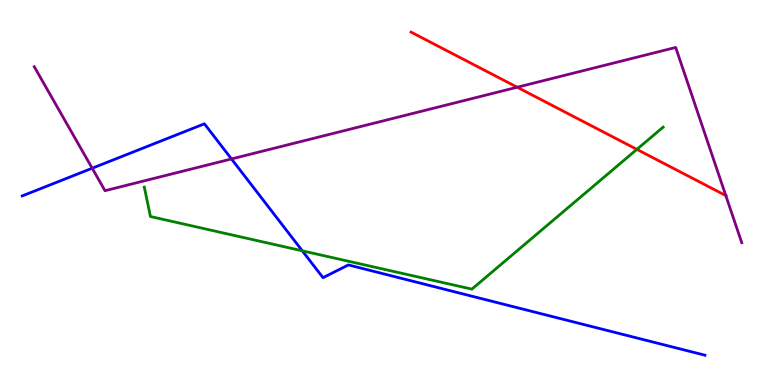[{'lines': ['blue', 'red'], 'intersections': []}, {'lines': ['green', 'red'], 'intersections': [{'x': 8.22, 'y': 6.12}]}, {'lines': ['purple', 'red'], 'intersections': [{'x': 6.67, 'y': 7.73}, {'x': 9.37, 'y': 4.92}]}, {'lines': ['blue', 'green'], 'intersections': [{'x': 3.9, 'y': 3.49}]}, {'lines': ['blue', 'purple'], 'intersections': [{'x': 1.19, 'y': 5.63}, {'x': 2.99, 'y': 5.87}]}, {'lines': ['green', 'purple'], 'intersections': []}]